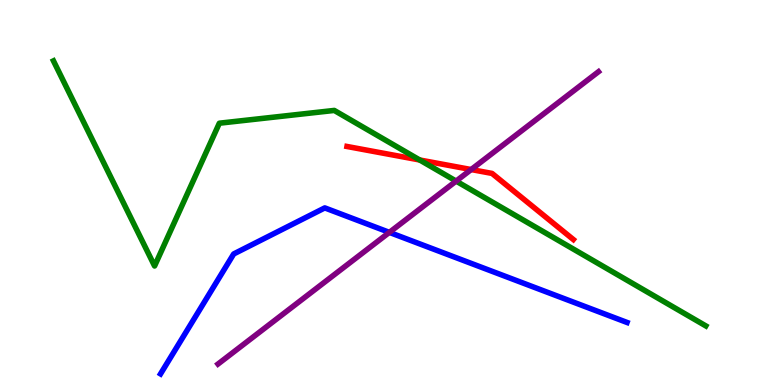[{'lines': ['blue', 'red'], 'intersections': []}, {'lines': ['green', 'red'], 'intersections': [{'x': 5.42, 'y': 5.84}]}, {'lines': ['purple', 'red'], 'intersections': [{'x': 6.08, 'y': 5.6}]}, {'lines': ['blue', 'green'], 'intersections': []}, {'lines': ['blue', 'purple'], 'intersections': [{'x': 5.02, 'y': 3.96}]}, {'lines': ['green', 'purple'], 'intersections': [{'x': 5.89, 'y': 5.3}]}]